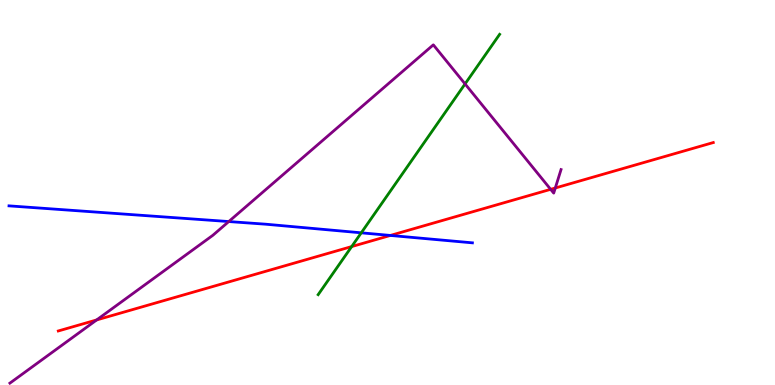[{'lines': ['blue', 'red'], 'intersections': [{'x': 5.04, 'y': 3.88}]}, {'lines': ['green', 'red'], 'intersections': [{'x': 4.54, 'y': 3.6}]}, {'lines': ['purple', 'red'], 'intersections': [{'x': 1.25, 'y': 1.69}, {'x': 7.11, 'y': 5.08}, {'x': 7.17, 'y': 5.12}]}, {'lines': ['blue', 'green'], 'intersections': [{'x': 4.66, 'y': 3.95}]}, {'lines': ['blue', 'purple'], 'intersections': [{'x': 2.95, 'y': 4.25}]}, {'lines': ['green', 'purple'], 'intersections': [{'x': 6.0, 'y': 7.82}]}]